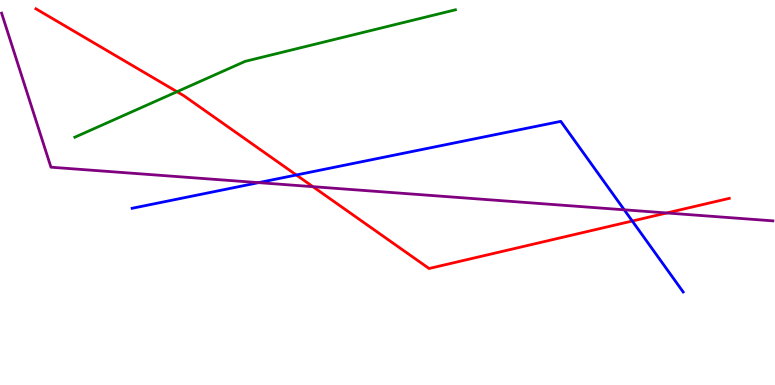[{'lines': ['blue', 'red'], 'intersections': [{'x': 3.82, 'y': 5.45}, {'x': 8.16, 'y': 4.26}]}, {'lines': ['green', 'red'], 'intersections': [{'x': 2.28, 'y': 7.62}]}, {'lines': ['purple', 'red'], 'intersections': [{'x': 4.04, 'y': 5.15}, {'x': 8.6, 'y': 4.47}]}, {'lines': ['blue', 'green'], 'intersections': []}, {'lines': ['blue', 'purple'], 'intersections': [{'x': 3.34, 'y': 5.26}, {'x': 8.05, 'y': 4.55}]}, {'lines': ['green', 'purple'], 'intersections': []}]